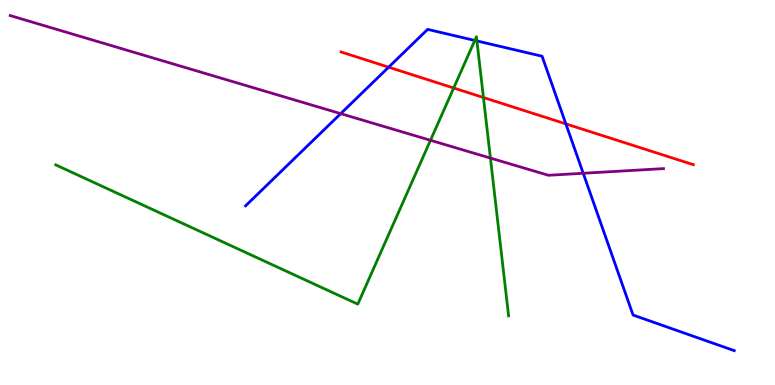[{'lines': ['blue', 'red'], 'intersections': [{'x': 5.01, 'y': 8.25}, {'x': 7.3, 'y': 6.78}]}, {'lines': ['green', 'red'], 'intersections': [{'x': 5.85, 'y': 7.71}, {'x': 6.24, 'y': 7.47}]}, {'lines': ['purple', 'red'], 'intersections': []}, {'lines': ['blue', 'green'], 'intersections': [{'x': 6.13, 'y': 8.95}, {'x': 6.15, 'y': 8.94}]}, {'lines': ['blue', 'purple'], 'intersections': [{'x': 4.4, 'y': 7.05}, {'x': 7.53, 'y': 5.5}]}, {'lines': ['green', 'purple'], 'intersections': [{'x': 5.55, 'y': 6.36}, {'x': 6.33, 'y': 5.89}]}]